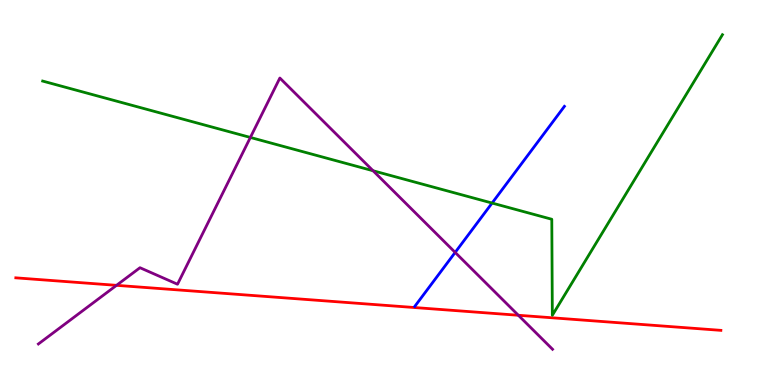[{'lines': ['blue', 'red'], 'intersections': []}, {'lines': ['green', 'red'], 'intersections': []}, {'lines': ['purple', 'red'], 'intersections': [{'x': 1.5, 'y': 2.59}, {'x': 6.69, 'y': 1.81}]}, {'lines': ['blue', 'green'], 'intersections': [{'x': 6.35, 'y': 4.73}]}, {'lines': ['blue', 'purple'], 'intersections': [{'x': 5.87, 'y': 3.44}]}, {'lines': ['green', 'purple'], 'intersections': [{'x': 3.23, 'y': 6.43}, {'x': 4.81, 'y': 5.56}]}]